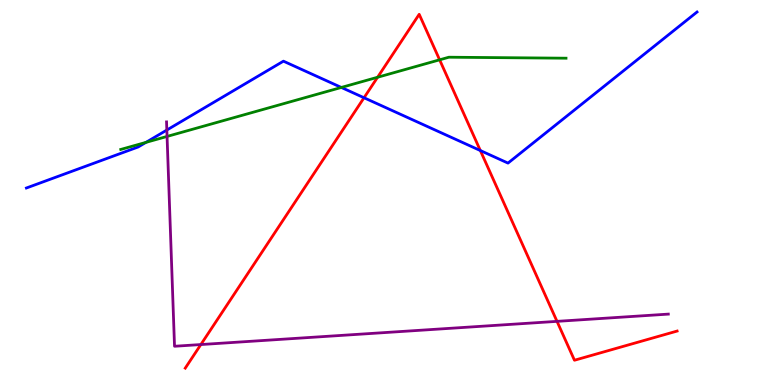[{'lines': ['blue', 'red'], 'intersections': [{'x': 4.7, 'y': 7.46}, {'x': 6.2, 'y': 6.09}]}, {'lines': ['green', 'red'], 'intersections': [{'x': 4.87, 'y': 7.99}, {'x': 5.67, 'y': 8.45}]}, {'lines': ['purple', 'red'], 'intersections': [{'x': 2.59, 'y': 1.05}, {'x': 7.19, 'y': 1.65}]}, {'lines': ['blue', 'green'], 'intersections': [{'x': 1.88, 'y': 6.3}, {'x': 4.4, 'y': 7.73}]}, {'lines': ['blue', 'purple'], 'intersections': [{'x': 2.15, 'y': 6.62}]}, {'lines': ['green', 'purple'], 'intersections': [{'x': 2.16, 'y': 6.46}]}]